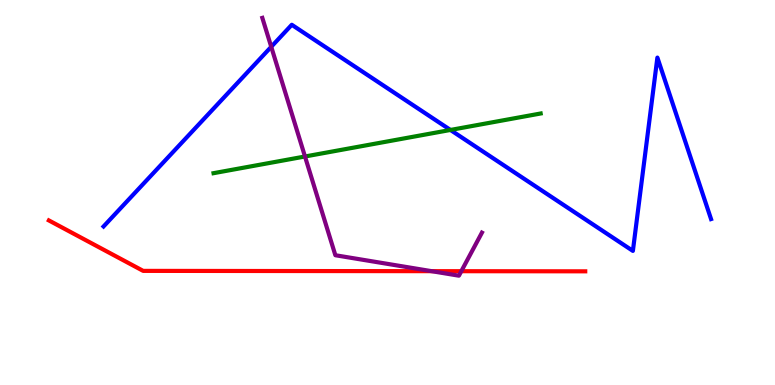[{'lines': ['blue', 'red'], 'intersections': []}, {'lines': ['green', 'red'], 'intersections': []}, {'lines': ['purple', 'red'], 'intersections': [{'x': 5.57, 'y': 2.96}, {'x': 5.95, 'y': 2.96}]}, {'lines': ['blue', 'green'], 'intersections': [{'x': 5.81, 'y': 6.62}]}, {'lines': ['blue', 'purple'], 'intersections': [{'x': 3.5, 'y': 8.78}]}, {'lines': ['green', 'purple'], 'intersections': [{'x': 3.94, 'y': 5.94}]}]